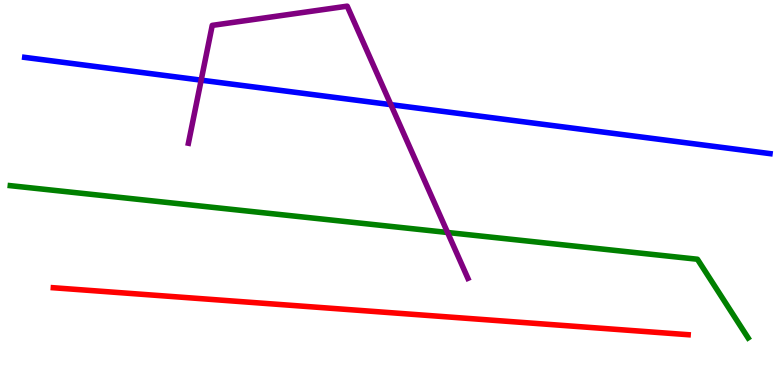[{'lines': ['blue', 'red'], 'intersections': []}, {'lines': ['green', 'red'], 'intersections': []}, {'lines': ['purple', 'red'], 'intersections': []}, {'lines': ['blue', 'green'], 'intersections': []}, {'lines': ['blue', 'purple'], 'intersections': [{'x': 2.6, 'y': 7.92}, {'x': 5.04, 'y': 7.28}]}, {'lines': ['green', 'purple'], 'intersections': [{'x': 5.78, 'y': 3.96}]}]